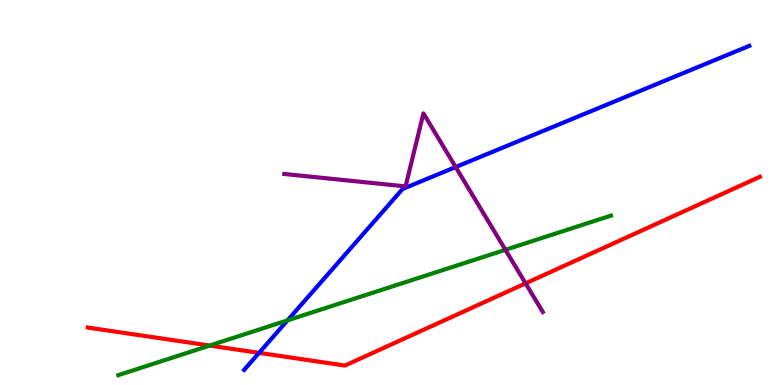[{'lines': ['blue', 'red'], 'intersections': [{'x': 3.34, 'y': 0.835}]}, {'lines': ['green', 'red'], 'intersections': [{'x': 2.71, 'y': 1.02}]}, {'lines': ['purple', 'red'], 'intersections': [{'x': 6.78, 'y': 2.64}]}, {'lines': ['blue', 'green'], 'intersections': [{'x': 3.71, 'y': 1.68}]}, {'lines': ['blue', 'purple'], 'intersections': [{'x': 5.88, 'y': 5.66}]}, {'lines': ['green', 'purple'], 'intersections': [{'x': 6.52, 'y': 3.51}]}]